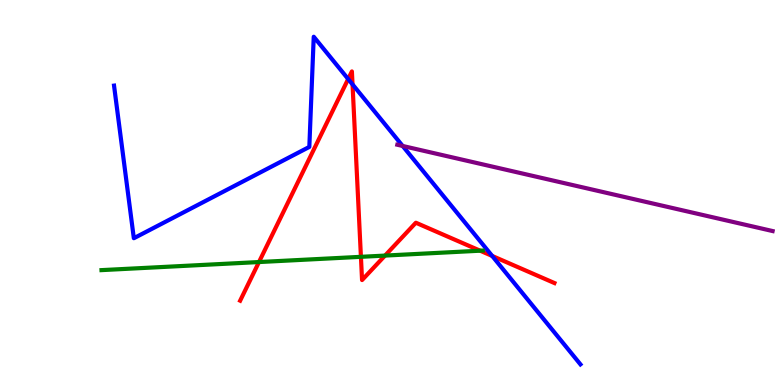[{'lines': ['blue', 'red'], 'intersections': [{'x': 4.49, 'y': 7.95}, {'x': 4.55, 'y': 7.81}, {'x': 6.35, 'y': 3.35}]}, {'lines': ['green', 'red'], 'intersections': [{'x': 3.34, 'y': 3.19}, {'x': 4.66, 'y': 3.33}, {'x': 4.97, 'y': 3.36}, {'x': 6.2, 'y': 3.49}]}, {'lines': ['purple', 'red'], 'intersections': []}, {'lines': ['blue', 'green'], 'intersections': []}, {'lines': ['blue', 'purple'], 'intersections': [{'x': 5.2, 'y': 6.21}]}, {'lines': ['green', 'purple'], 'intersections': []}]